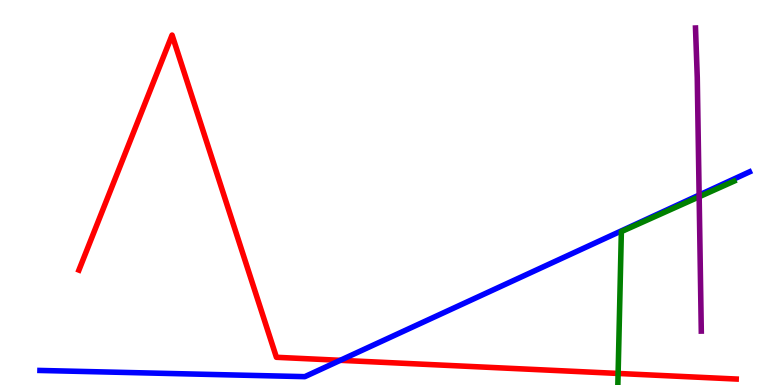[{'lines': ['blue', 'red'], 'intersections': [{'x': 4.39, 'y': 0.641}]}, {'lines': ['green', 'red'], 'intersections': [{'x': 7.98, 'y': 0.3}]}, {'lines': ['purple', 'red'], 'intersections': []}, {'lines': ['blue', 'green'], 'intersections': []}, {'lines': ['blue', 'purple'], 'intersections': [{'x': 9.02, 'y': 4.93}]}, {'lines': ['green', 'purple'], 'intersections': [{'x': 9.02, 'y': 4.89}]}]